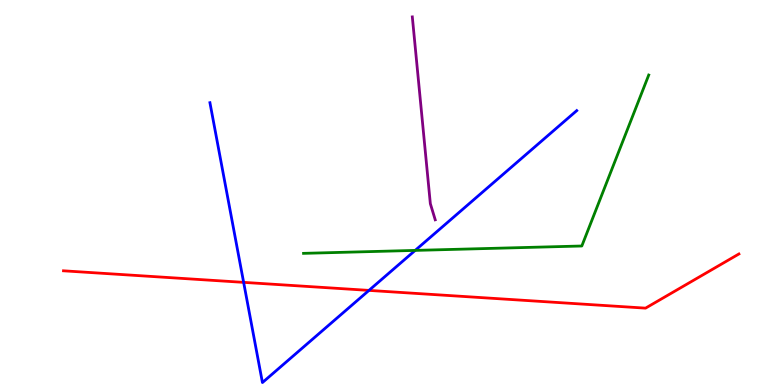[{'lines': ['blue', 'red'], 'intersections': [{'x': 3.14, 'y': 2.67}, {'x': 4.76, 'y': 2.46}]}, {'lines': ['green', 'red'], 'intersections': []}, {'lines': ['purple', 'red'], 'intersections': []}, {'lines': ['blue', 'green'], 'intersections': [{'x': 5.36, 'y': 3.5}]}, {'lines': ['blue', 'purple'], 'intersections': []}, {'lines': ['green', 'purple'], 'intersections': []}]